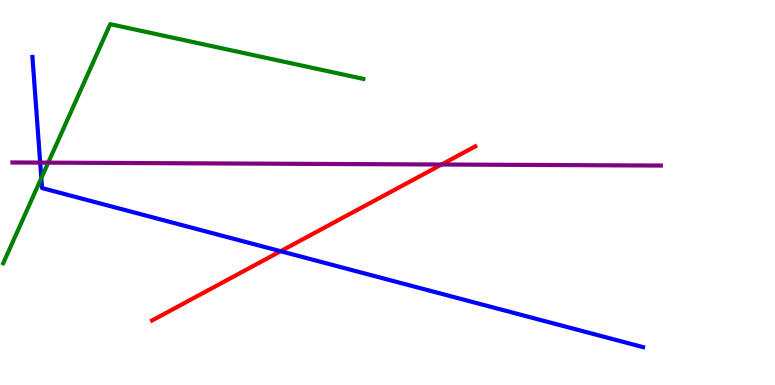[{'lines': ['blue', 'red'], 'intersections': [{'x': 3.62, 'y': 3.47}]}, {'lines': ['green', 'red'], 'intersections': []}, {'lines': ['purple', 'red'], 'intersections': [{'x': 5.7, 'y': 5.73}]}, {'lines': ['blue', 'green'], 'intersections': [{'x': 0.533, 'y': 5.37}]}, {'lines': ['blue', 'purple'], 'intersections': [{'x': 0.519, 'y': 5.78}]}, {'lines': ['green', 'purple'], 'intersections': [{'x': 0.622, 'y': 5.78}]}]